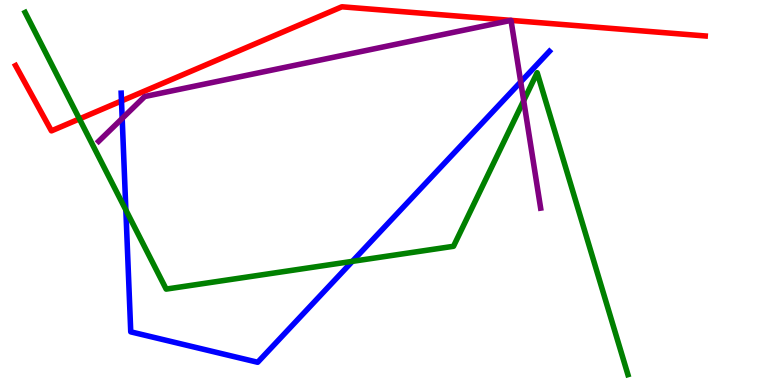[{'lines': ['blue', 'red'], 'intersections': [{'x': 1.57, 'y': 7.38}]}, {'lines': ['green', 'red'], 'intersections': [{'x': 1.02, 'y': 6.91}]}, {'lines': ['purple', 'red'], 'intersections': [{'x': 6.59, 'y': 9.47}, {'x': 6.59, 'y': 9.47}]}, {'lines': ['blue', 'green'], 'intersections': [{'x': 1.62, 'y': 4.54}, {'x': 4.55, 'y': 3.21}]}, {'lines': ['blue', 'purple'], 'intersections': [{'x': 1.58, 'y': 6.92}, {'x': 6.72, 'y': 7.87}]}, {'lines': ['green', 'purple'], 'intersections': [{'x': 6.76, 'y': 7.38}]}]